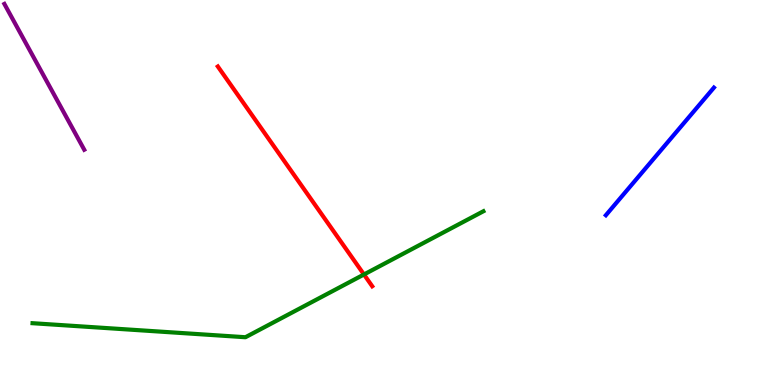[{'lines': ['blue', 'red'], 'intersections': []}, {'lines': ['green', 'red'], 'intersections': [{'x': 4.7, 'y': 2.87}]}, {'lines': ['purple', 'red'], 'intersections': []}, {'lines': ['blue', 'green'], 'intersections': []}, {'lines': ['blue', 'purple'], 'intersections': []}, {'lines': ['green', 'purple'], 'intersections': []}]